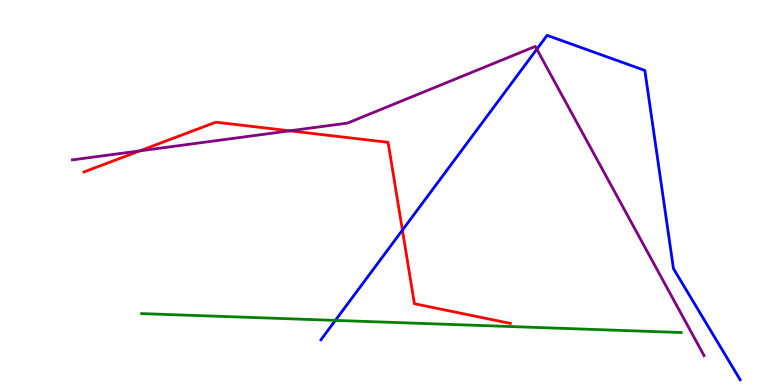[{'lines': ['blue', 'red'], 'intersections': [{'x': 5.19, 'y': 4.02}]}, {'lines': ['green', 'red'], 'intersections': []}, {'lines': ['purple', 'red'], 'intersections': [{'x': 1.8, 'y': 6.08}, {'x': 3.74, 'y': 6.6}]}, {'lines': ['blue', 'green'], 'intersections': [{'x': 4.33, 'y': 1.68}]}, {'lines': ['blue', 'purple'], 'intersections': [{'x': 6.93, 'y': 8.72}]}, {'lines': ['green', 'purple'], 'intersections': []}]